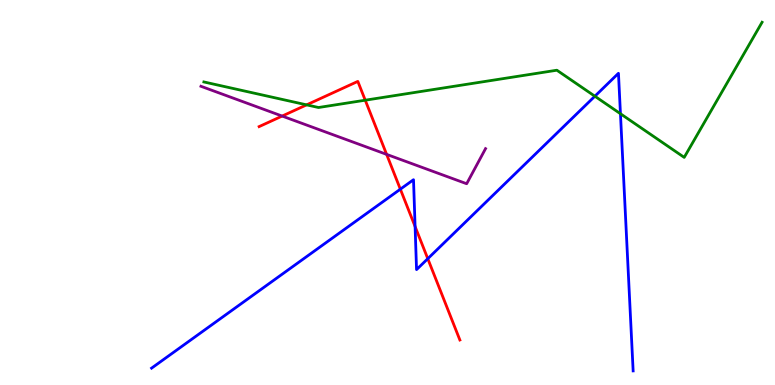[{'lines': ['blue', 'red'], 'intersections': [{'x': 5.17, 'y': 5.09}, {'x': 5.36, 'y': 4.12}, {'x': 5.52, 'y': 3.28}]}, {'lines': ['green', 'red'], 'intersections': [{'x': 3.96, 'y': 7.28}, {'x': 4.71, 'y': 7.4}]}, {'lines': ['purple', 'red'], 'intersections': [{'x': 3.64, 'y': 6.99}, {'x': 4.99, 'y': 5.99}]}, {'lines': ['blue', 'green'], 'intersections': [{'x': 7.68, 'y': 7.5}, {'x': 8.01, 'y': 7.05}]}, {'lines': ['blue', 'purple'], 'intersections': []}, {'lines': ['green', 'purple'], 'intersections': []}]